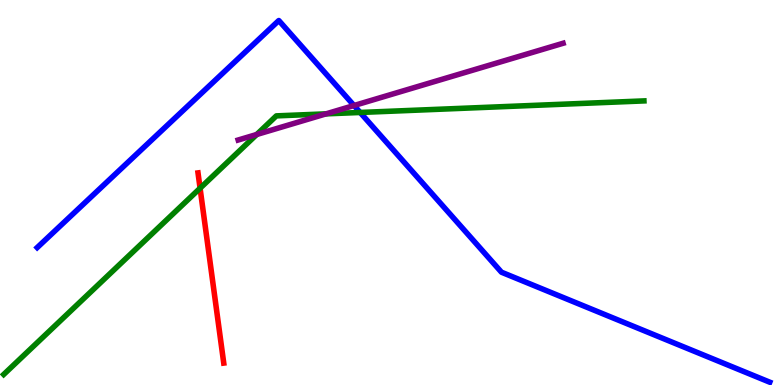[{'lines': ['blue', 'red'], 'intersections': []}, {'lines': ['green', 'red'], 'intersections': [{'x': 2.58, 'y': 5.11}]}, {'lines': ['purple', 'red'], 'intersections': []}, {'lines': ['blue', 'green'], 'intersections': [{'x': 4.65, 'y': 7.08}]}, {'lines': ['blue', 'purple'], 'intersections': [{'x': 4.57, 'y': 7.26}]}, {'lines': ['green', 'purple'], 'intersections': [{'x': 3.31, 'y': 6.51}, {'x': 4.21, 'y': 7.04}]}]